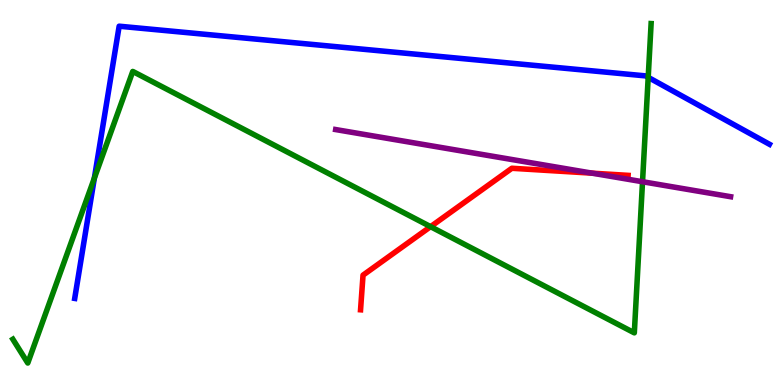[{'lines': ['blue', 'red'], 'intersections': []}, {'lines': ['green', 'red'], 'intersections': [{'x': 5.56, 'y': 4.11}]}, {'lines': ['purple', 'red'], 'intersections': [{'x': 7.64, 'y': 5.5}]}, {'lines': ['blue', 'green'], 'intersections': [{'x': 1.22, 'y': 5.37}, {'x': 8.36, 'y': 7.99}]}, {'lines': ['blue', 'purple'], 'intersections': []}, {'lines': ['green', 'purple'], 'intersections': [{'x': 8.29, 'y': 5.28}]}]